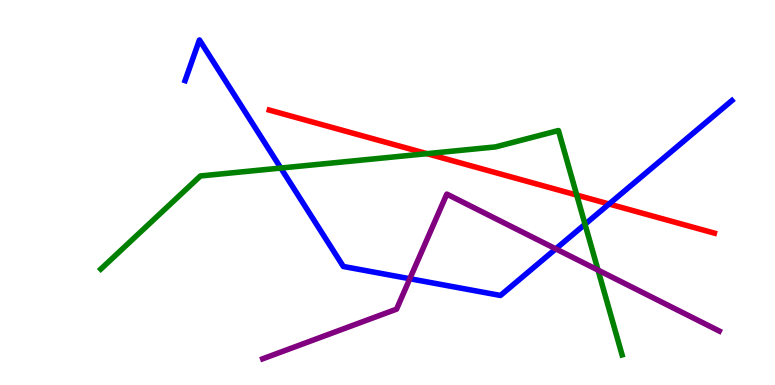[{'lines': ['blue', 'red'], 'intersections': [{'x': 7.86, 'y': 4.7}]}, {'lines': ['green', 'red'], 'intersections': [{'x': 5.51, 'y': 6.01}, {'x': 7.44, 'y': 4.93}]}, {'lines': ['purple', 'red'], 'intersections': []}, {'lines': ['blue', 'green'], 'intersections': [{'x': 3.62, 'y': 5.64}, {'x': 7.55, 'y': 4.18}]}, {'lines': ['blue', 'purple'], 'intersections': [{'x': 5.29, 'y': 2.76}, {'x': 7.17, 'y': 3.54}]}, {'lines': ['green', 'purple'], 'intersections': [{'x': 7.72, 'y': 2.98}]}]